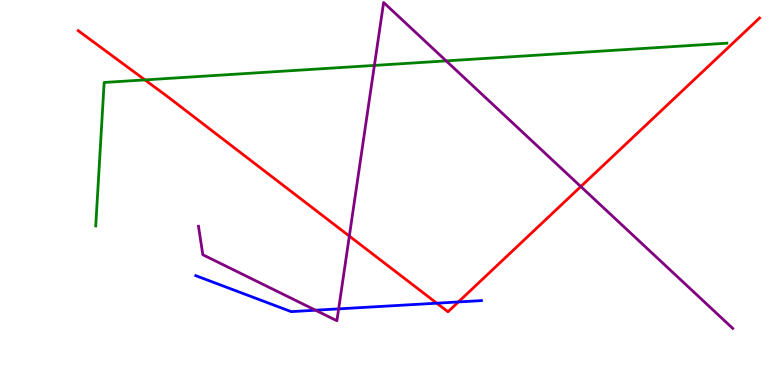[{'lines': ['blue', 'red'], 'intersections': [{'x': 5.64, 'y': 2.12}, {'x': 5.91, 'y': 2.16}]}, {'lines': ['green', 'red'], 'intersections': [{'x': 1.87, 'y': 7.92}]}, {'lines': ['purple', 'red'], 'intersections': [{'x': 4.51, 'y': 3.87}, {'x': 7.49, 'y': 5.15}]}, {'lines': ['blue', 'green'], 'intersections': []}, {'lines': ['blue', 'purple'], 'intersections': [{'x': 4.07, 'y': 1.94}, {'x': 4.37, 'y': 1.98}]}, {'lines': ['green', 'purple'], 'intersections': [{'x': 4.83, 'y': 8.3}, {'x': 5.76, 'y': 8.42}]}]